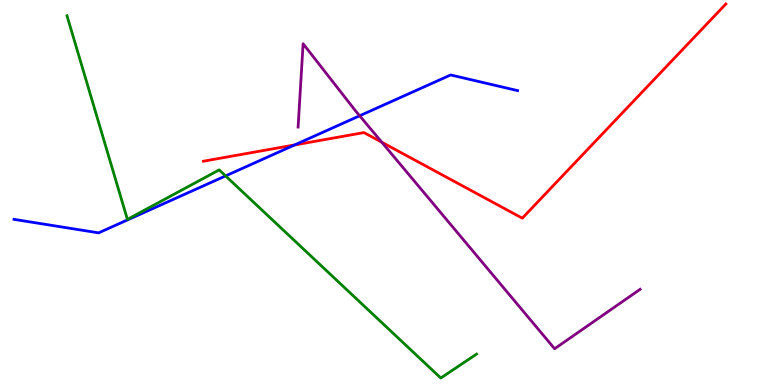[{'lines': ['blue', 'red'], 'intersections': [{'x': 3.8, 'y': 6.23}]}, {'lines': ['green', 'red'], 'intersections': []}, {'lines': ['purple', 'red'], 'intersections': [{'x': 4.93, 'y': 6.31}]}, {'lines': ['blue', 'green'], 'intersections': [{'x': 2.91, 'y': 5.43}]}, {'lines': ['blue', 'purple'], 'intersections': [{'x': 4.64, 'y': 6.99}]}, {'lines': ['green', 'purple'], 'intersections': []}]